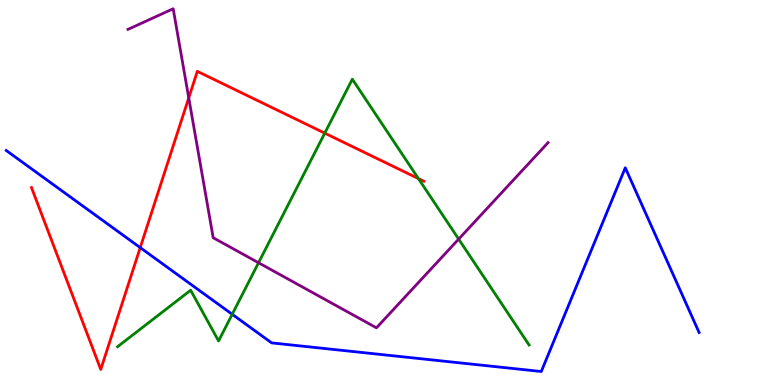[{'lines': ['blue', 'red'], 'intersections': [{'x': 1.81, 'y': 3.57}]}, {'lines': ['green', 'red'], 'intersections': [{'x': 4.19, 'y': 6.54}, {'x': 5.4, 'y': 5.36}]}, {'lines': ['purple', 'red'], 'intersections': [{'x': 2.44, 'y': 7.46}]}, {'lines': ['blue', 'green'], 'intersections': [{'x': 3.0, 'y': 1.84}]}, {'lines': ['blue', 'purple'], 'intersections': []}, {'lines': ['green', 'purple'], 'intersections': [{'x': 3.34, 'y': 3.18}, {'x': 5.92, 'y': 3.79}]}]